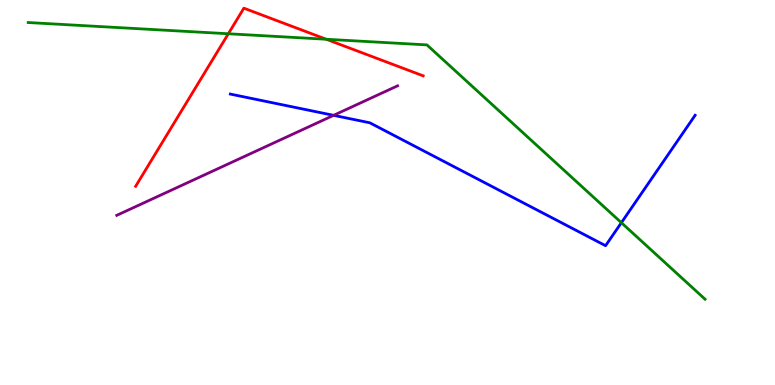[{'lines': ['blue', 'red'], 'intersections': []}, {'lines': ['green', 'red'], 'intersections': [{'x': 2.95, 'y': 9.12}, {'x': 4.21, 'y': 8.98}]}, {'lines': ['purple', 'red'], 'intersections': []}, {'lines': ['blue', 'green'], 'intersections': [{'x': 8.02, 'y': 4.22}]}, {'lines': ['blue', 'purple'], 'intersections': [{'x': 4.3, 'y': 7.0}]}, {'lines': ['green', 'purple'], 'intersections': []}]